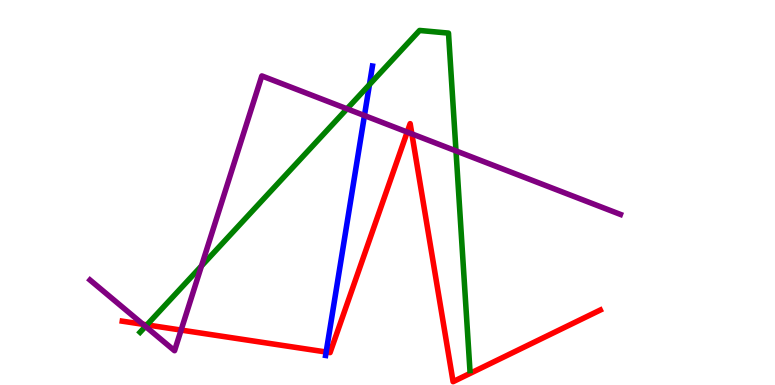[{'lines': ['blue', 'red'], 'intersections': [{'x': 4.21, 'y': 0.857}]}, {'lines': ['green', 'red'], 'intersections': [{'x': 1.9, 'y': 1.56}]}, {'lines': ['purple', 'red'], 'intersections': [{'x': 1.84, 'y': 1.58}, {'x': 2.34, 'y': 1.43}, {'x': 5.25, 'y': 6.57}, {'x': 5.31, 'y': 6.52}]}, {'lines': ['blue', 'green'], 'intersections': [{'x': 4.77, 'y': 7.8}]}, {'lines': ['blue', 'purple'], 'intersections': [{'x': 4.7, 'y': 7.0}]}, {'lines': ['green', 'purple'], 'intersections': [{'x': 1.88, 'y': 1.52}, {'x': 2.6, 'y': 3.09}, {'x': 4.48, 'y': 7.17}, {'x': 5.88, 'y': 6.08}]}]